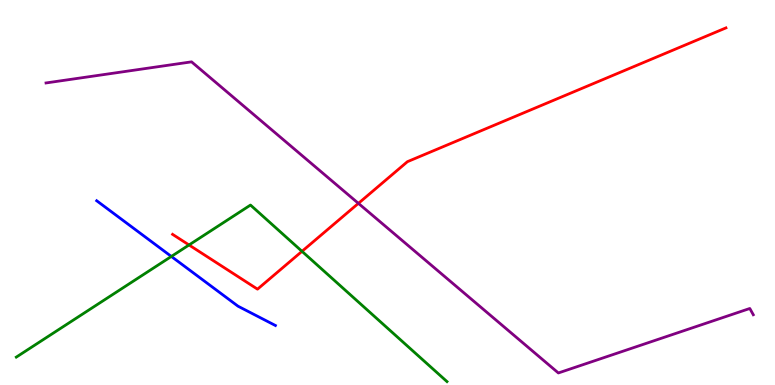[{'lines': ['blue', 'red'], 'intersections': []}, {'lines': ['green', 'red'], 'intersections': [{'x': 2.44, 'y': 3.64}, {'x': 3.9, 'y': 3.47}]}, {'lines': ['purple', 'red'], 'intersections': [{'x': 4.62, 'y': 4.72}]}, {'lines': ['blue', 'green'], 'intersections': [{'x': 2.21, 'y': 3.34}]}, {'lines': ['blue', 'purple'], 'intersections': []}, {'lines': ['green', 'purple'], 'intersections': []}]